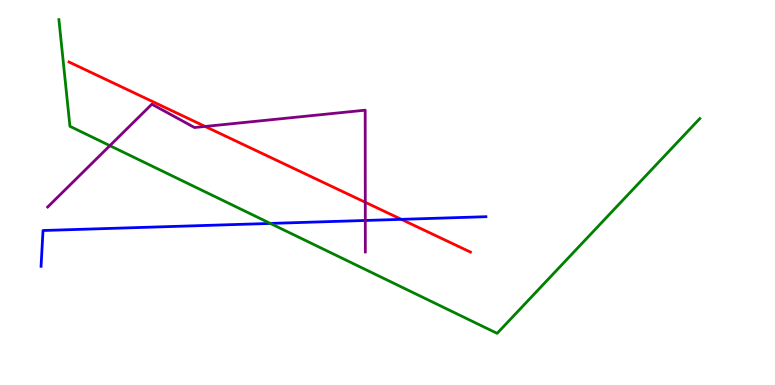[{'lines': ['blue', 'red'], 'intersections': [{'x': 5.18, 'y': 4.3}]}, {'lines': ['green', 'red'], 'intersections': []}, {'lines': ['purple', 'red'], 'intersections': [{'x': 2.65, 'y': 6.72}, {'x': 4.71, 'y': 4.75}]}, {'lines': ['blue', 'green'], 'intersections': [{'x': 3.49, 'y': 4.2}]}, {'lines': ['blue', 'purple'], 'intersections': [{'x': 4.71, 'y': 4.27}]}, {'lines': ['green', 'purple'], 'intersections': [{'x': 1.42, 'y': 6.22}]}]